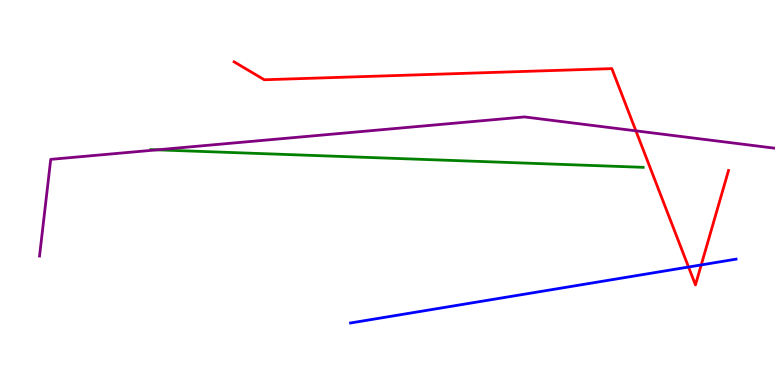[{'lines': ['blue', 'red'], 'intersections': [{'x': 8.88, 'y': 3.06}, {'x': 9.05, 'y': 3.12}]}, {'lines': ['green', 'red'], 'intersections': []}, {'lines': ['purple', 'red'], 'intersections': [{'x': 8.21, 'y': 6.6}]}, {'lines': ['blue', 'green'], 'intersections': []}, {'lines': ['blue', 'purple'], 'intersections': []}, {'lines': ['green', 'purple'], 'intersections': [{'x': 2.03, 'y': 6.11}]}]